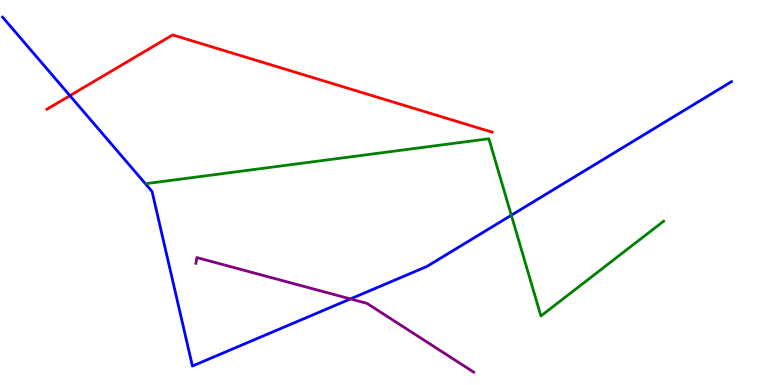[{'lines': ['blue', 'red'], 'intersections': [{'x': 0.902, 'y': 7.52}]}, {'lines': ['green', 'red'], 'intersections': []}, {'lines': ['purple', 'red'], 'intersections': []}, {'lines': ['blue', 'green'], 'intersections': [{'x': 6.6, 'y': 4.41}]}, {'lines': ['blue', 'purple'], 'intersections': [{'x': 4.52, 'y': 2.24}]}, {'lines': ['green', 'purple'], 'intersections': []}]